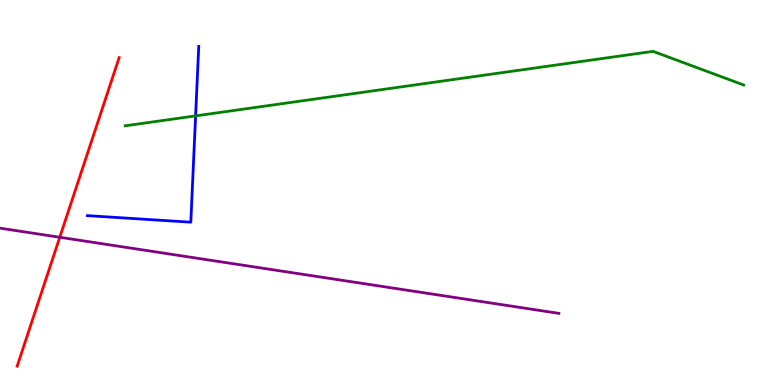[{'lines': ['blue', 'red'], 'intersections': []}, {'lines': ['green', 'red'], 'intersections': []}, {'lines': ['purple', 'red'], 'intersections': [{'x': 0.771, 'y': 3.84}]}, {'lines': ['blue', 'green'], 'intersections': [{'x': 2.52, 'y': 6.99}]}, {'lines': ['blue', 'purple'], 'intersections': []}, {'lines': ['green', 'purple'], 'intersections': []}]